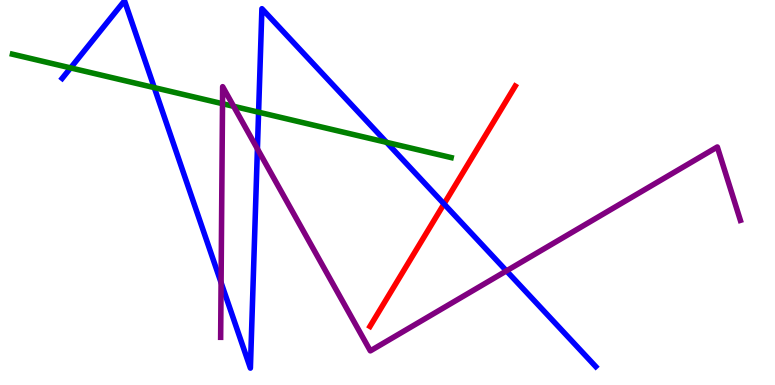[{'lines': ['blue', 'red'], 'intersections': [{'x': 5.73, 'y': 4.7}]}, {'lines': ['green', 'red'], 'intersections': []}, {'lines': ['purple', 'red'], 'intersections': []}, {'lines': ['blue', 'green'], 'intersections': [{'x': 0.911, 'y': 8.24}, {'x': 1.99, 'y': 7.72}, {'x': 3.34, 'y': 7.09}, {'x': 4.99, 'y': 6.3}]}, {'lines': ['blue', 'purple'], 'intersections': [{'x': 2.85, 'y': 2.66}, {'x': 3.32, 'y': 6.13}, {'x': 6.54, 'y': 2.96}]}, {'lines': ['green', 'purple'], 'intersections': [{'x': 2.87, 'y': 7.31}, {'x': 3.01, 'y': 7.24}]}]